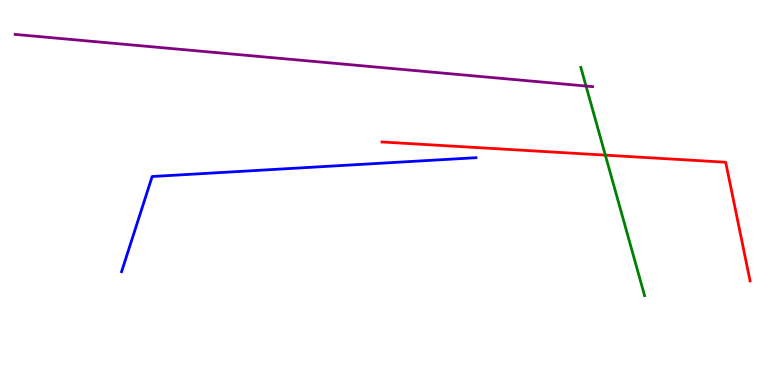[{'lines': ['blue', 'red'], 'intersections': []}, {'lines': ['green', 'red'], 'intersections': [{'x': 7.81, 'y': 5.97}]}, {'lines': ['purple', 'red'], 'intersections': []}, {'lines': ['blue', 'green'], 'intersections': []}, {'lines': ['blue', 'purple'], 'intersections': []}, {'lines': ['green', 'purple'], 'intersections': [{'x': 7.56, 'y': 7.76}]}]